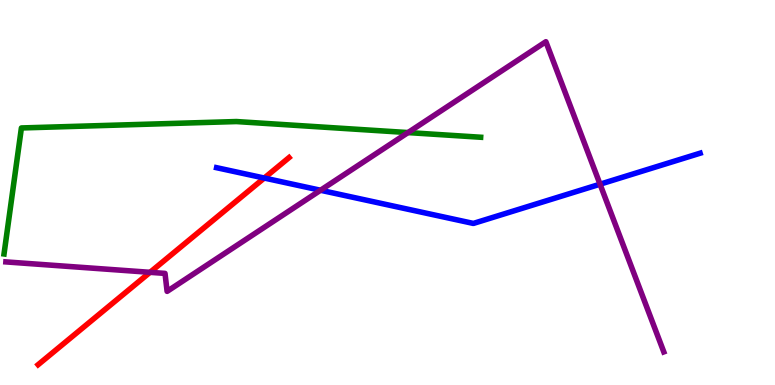[{'lines': ['blue', 'red'], 'intersections': [{'x': 3.41, 'y': 5.38}]}, {'lines': ['green', 'red'], 'intersections': []}, {'lines': ['purple', 'red'], 'intersections': [{'x': 1.94, 'y': 2.93}]}, {'lines': ['blue', 'green'], 'intersections': []}, {'lines': ['blue', 'purple'], 'intersections': [{'x': 4.14, 'y': 5.06}, {'x': 7.74, 'y': 5.22}]}, {'lines': ['green', 'purple'], 'intersections': [{'x': 5.26, 'y': 6.56}]}]